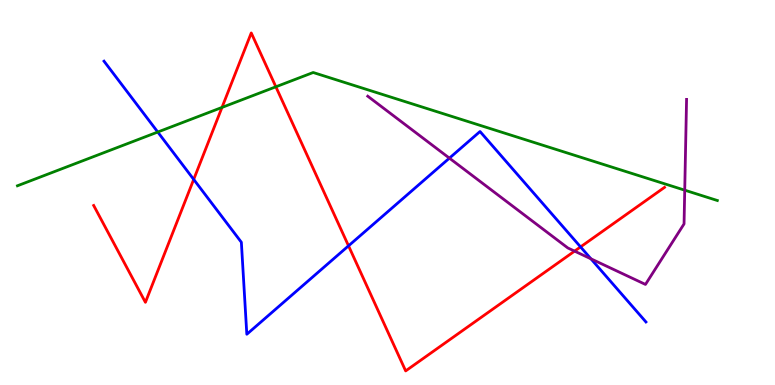[{'lines': ['blue', 'red'], 'intersections': [{'x': 2.5, 'y': 5.34}, {'x': 4.5, 'y': 3.61}, {'x': 7.49, 'y': 3.59}]}, {'lines': ['green', 'red'], 'intersections': [{'x': 2.86, 'y': 7.21}, {'x': 3.56, 'y': 7.75}]}, {'lines': ['purple', 'red'], 'intersections': [{'x': 7.41, 'y': 3.48}]}, {'lines': ['blue', 'green'], 'intersections': [{'x': 2.04, 'y': 6.57}]}, {'lines': ['blue', 'purple'], 'intersections': [{'x': 5.8, 'y': 5.89}, {'x': 7.62, 'y': 3.28}]}, {'lines': ['green', 'purple'], 'intersections': [{'x': 8.84, 'y': 5.06}]}]